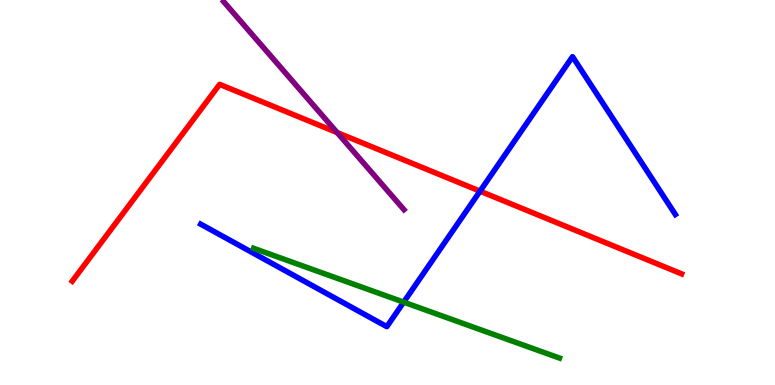[{'lines': ['blue', 'red'], 'intersections': [{'x': 6.19, 'y': 5.03}]}, {'lines': ['green', 'red'], 'intersections': []}, {'lines': ['purple', 'red'], 'intersections': [{'x': 4.35, 'y': 6.56}]}, {'lines': ['blue', 'green'], 'intersections': [{'x': 5.21, 'y': 2.15}]}, {'lines': ['blue', 'purple'], 'intersections': []}, {'lines': ['green', 'purple'], 'intersections': []}]